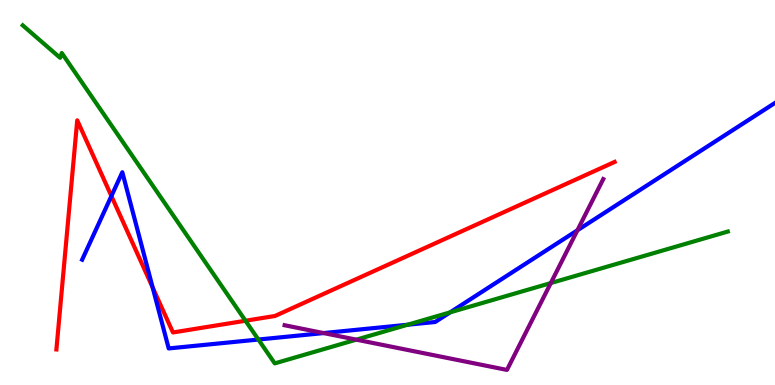[{'lines': ['blue', 'red'], 'intersections': [{'x': 1.44, 'y': 4.91}, {'x': 1.97, 'y': 2.53}]}, {'lines': ['green', 'red'], 'intersections': [{'x': 3.17, 'y': 1.67}]}, {'lines': ['purple', 'red'], 'intersections': []}, {'lines': ['blue', 'green'], 'intersections': [{'x': 3.33, 'y': 1.18}, {'x': 5.26, 'y': 1.57}, {'x': 5.81, 'y': 1.89}]}, {'lines': ['blue', 'purple'], 'intersections': [{'x': 4.18, 'y': 1.35}, {'x': 7.45, 'y': 4.02}]}, {'lines': ['green', 'purple'], 'intersections': [{'x': 4.6, 'y': 1.18}, {'x': 7.11, 'y': 2.65}]}]